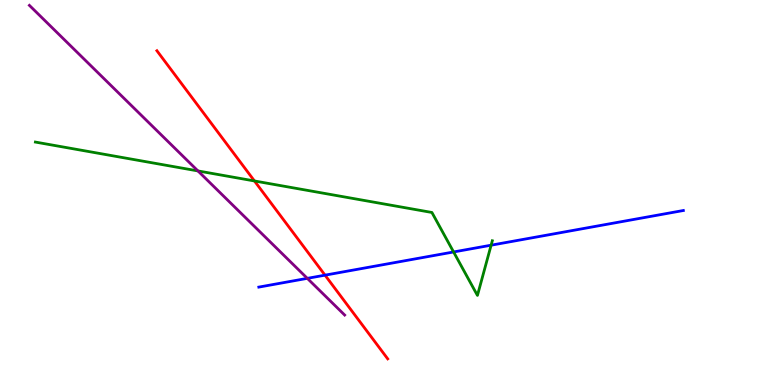[{'lines': ['blue', 'red'], 'intersections': [{'x': 4.19, 'y': 2.85}]}, {'lines': ['green', 'red'], 'intersections': [{'x': 3.28, 'y': 5.3}]}, {'lines': ['purple', 'red'], 'intersections': []}, {'lines': ['blue', 'green'], 'intersections': [{'x': 5.85, 'y': 3.46}, {'x': 6.34, 'y': 3.63}]}, {'lines': ['blue', 'purple'], 'intersections': [{'x': 3.97, 'y': 2.77}]}, {'lines': ['green', 'purple'], 'intersections': [{'x': 2.55, 'y': 5.56}]}]